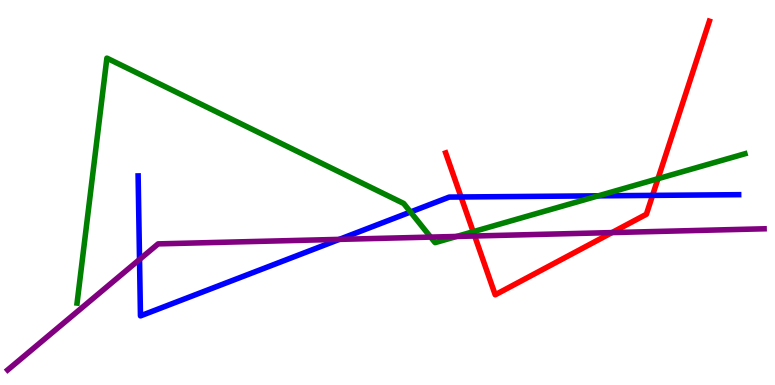[{'lines': ['blue', 'red'], 'intersections': [{'x': 5.95, 'y': 4.88}, {'x': 8.42, 'y': 4.92}]}, {'lines': ['green', 'red'], 'intersections': [{'x': 6.11, 'y': 3.98}, {'x': 8.49, 'y': 5.36}]}, {'lines': ['purple', 'red'], 'intersections': [{'x': 6.12, 'y': 3.87}, {'x': 7.9, 'y': 3.96}]}, {'lines': ['blue', 'green'], 'intersections': [{'x': 5.3, 'y': 4.49}, {'x': 7.72, 'y': 4.91}]}, {'lines': ['blue', 'purple'], 'intersections': [{'x': 1.8, 'y': 3.26}, {'x': 4.38, 'y': 3.78}]}, {'lines': ['green', 'purple'], 'intersections': [{'x': 5.56, 'y': 3.84}, {'x': 5.89, 'y': 3.86}]}]